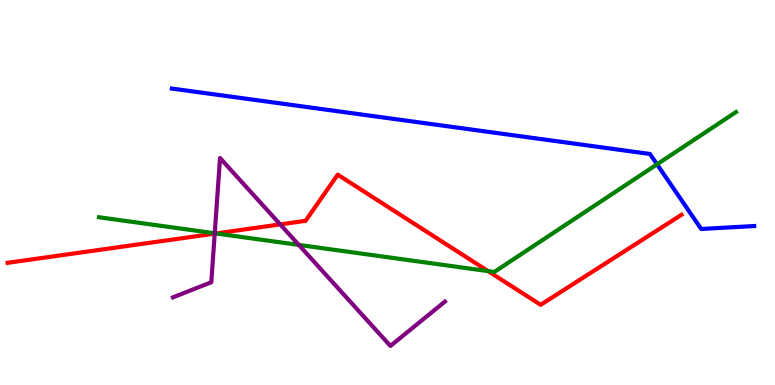[{'lines': ['blue', 'red'], 'intersections': []}, {'lines': ['green', 'red'], 'intersections': [{'x': 2.79, 'y': 3.94}, {'x': 6.3, 'y': 2.96}]}, {'lines': ['purple', 'red'], 'intersections': [{'x': 2.77, 'y': 3.93}, {'x': 3.62, 'y': 4.17}]}, {'lines': ['blue', 'green'], 'intersections': [{'x': 8.48, 'y': 5.73}]}, {'lines': ['blue', 'purple'], 'intersections': []}, {'lines': ['green', 'purple'], 'intersections': [{'x': 2.77, 'y': 3.94}, {'x': 3.86, 'y': 3.64}]}]